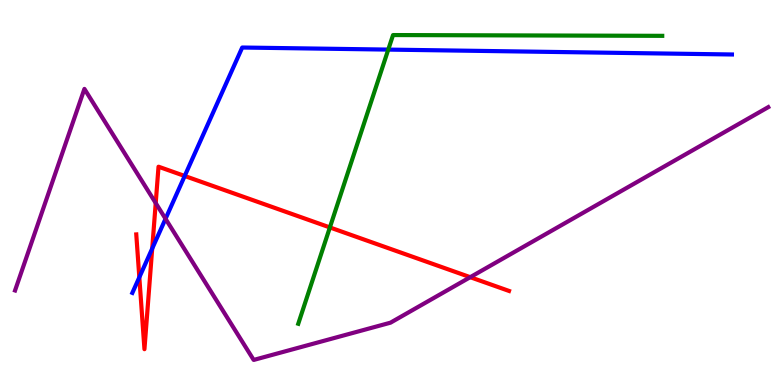[{'lines': ['blue', 'red'], 'intersections': [{'x': 1.8, 'y': 2.8}, {'x': 1.96, 'y': 3.54}, {'x': 2.38, 'y': 5.43}]}, {'lines': ['green', 'red'], 'intersections': [{'x': 4.26, 'y': 4.09}]}, {'lines': ['purple', 'red'], 'intersections': [{'x': 2.01, 'y': 4.73}, {'x': 6.07, 'y': 2.8}]}, {'lines': ['blue', 'green'], 'intersections': [{'x': 5.01, 'y': 8.71}]}, {'lines': ['blue', 'purple'], 'intersections': [{'x': 2.14, 'y': 4.32}]}, {'lines': ['green', 'purple'], 'intersections': []}]